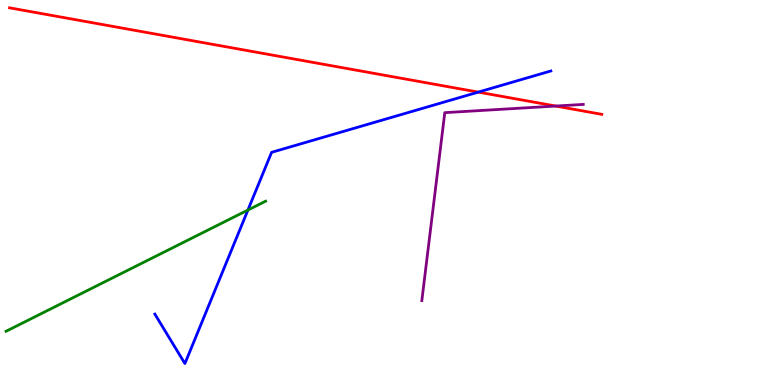[{'lines': ['blue', 'red'], 'intersections': [{'x': 6.17, 'y': 7.61}]}, {'lines': ['green', 'red'], 'intersections': []}, {'lines': ['purple', 'red'], 'intersections': [{'x': 7.17, 'y': 7.25}]}, {'lines': ['blue', 'green'], 'intersections': [{'x': 3.2, 'y': 4.54}]}, {'lines': ['blue', 'purple'], 'intersections': []}, {'lines': ['green', 'purple'], 'intersections': []}]